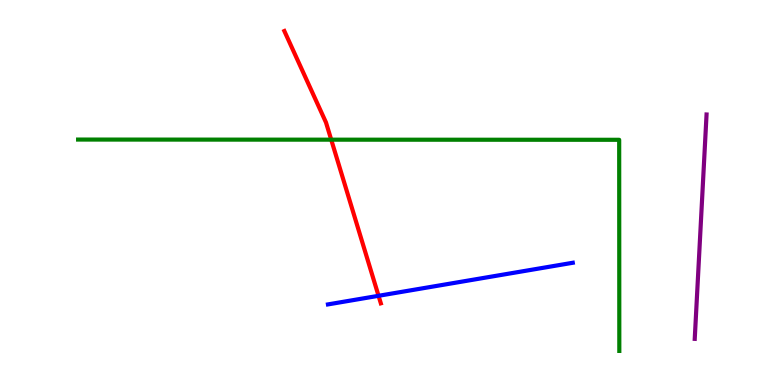[{'lines': ['blue', 'red'], 'intersections': [{'x': 4.88, 'y': 2.32}]}, {'lines': ['green', 'red'], 'intersections': [{'x': 4.27, 'y': 6.37}]}, {'lines': ['purple', 'red'], 'intersections': []}, {'lines': ['blue', 'green'], 'intersections': []}, {'lines': ['blue', 'purple'], 'intersections': []}, {'lines': ['green', 'purple'], 'intersections': []}]